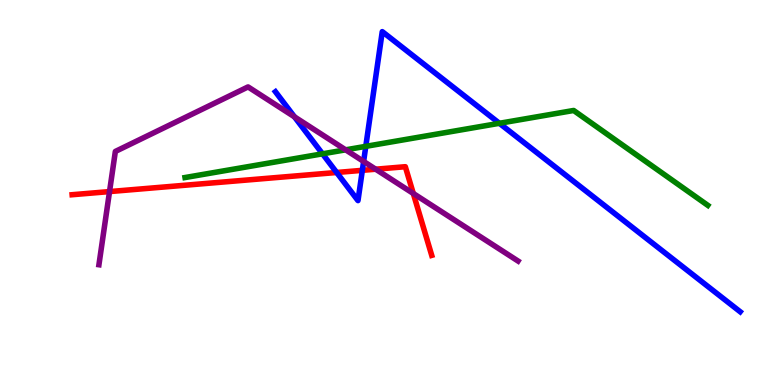[{'lines': ['blue', 'red'], 'intersections': [{'x': 4.34, 'y': 5.52}, {'x': 4.68, 'y': 5.58}]}, {'lines': ['green', 'red'], 'intersections': []}, {'lines': ['purple', 'red'], 'intersections': [{'x': 1.41, 'y': 5.02}, {'x': 4.85, 'y': 5.6}, {'x': 5.33, 'y': 4.97}]}, {'lines': ['blue', 'green'], 'intersections': [{'x': 4.16, 'y': 6.0}, {'x': 4.72, 'y': 6.2}, {'x': 6.44, 'y': 6.8}]}, {'lines': ['blue', 'purple'], 'intersections': [{'x': 3.8, 'y': 6.97}, {'x': 4.69, 'y': 5.81}]}, {'lines': ['green', 'purple'], 'intersections': [{'x': 4.46, 'y': 6.11}]}]